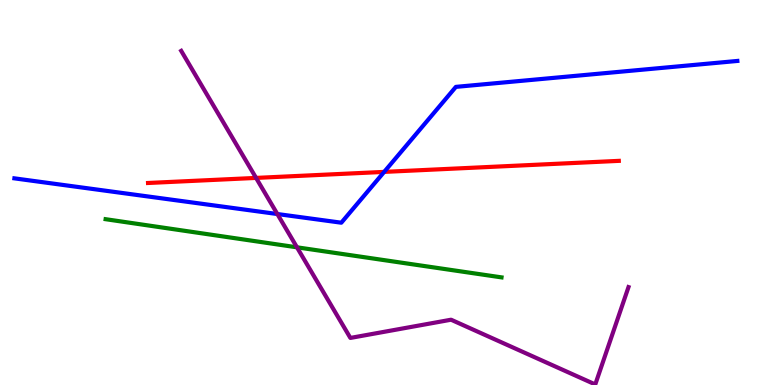[{'lines': ['blue', 'red'], 'intersections': [{'x': 4.96, 'y': 5.54}]}, {'lines': ['green', 'red'], 'intersections': []}, {'lines': ['purple', 'red'], 'intersections': [{'x': 3.3, 'y': 5.38}]}, {'lines': ['blue', 'green'], 'intersections': []}, {'lines': ['blue', 'purple'], 'intersections': [{'x': 3.58, 'y': 4.44}]}, {'lines': ['green', 'purple'], 'intersections': [{'x': 3.83, 'y': 3.58}]}]